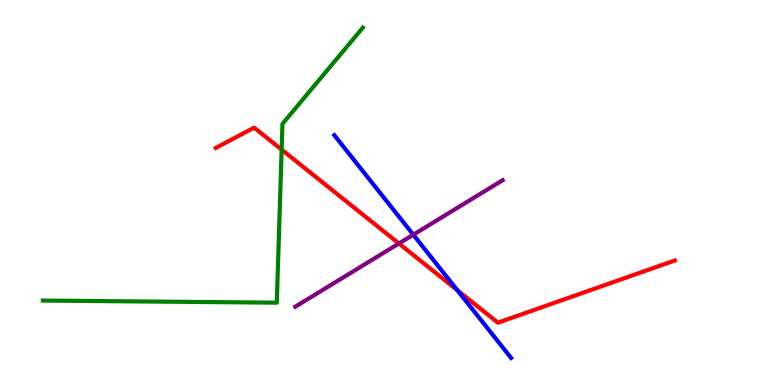[{'lines': ['blue', 'red'], 'intersections': [{'x': 5.9, 'y': 2.46}]}, {'lines': ['green', 'red'], 'intersections': [{'x': 3.63, 'y': 6.11}]}, {'lines': ['purple', 'red'], 'intersections': [{'x': 5.15, 'y': 3.68}]}, {'lines': ['blue', 'green'], 'intersections': []}, {'lines': ['blue', 'purple'], 'intersections': [{'x': 5.33, 'y': 3.9}]}, {'lines': ['green', 'purple'], 'intersections': []}]